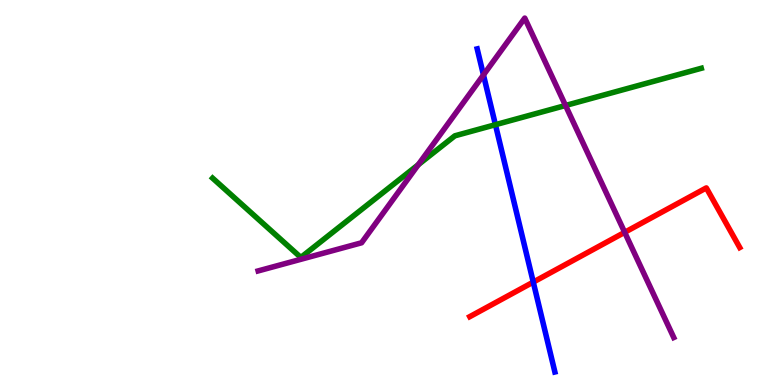[{'lines': ['blue', 'red'], 'intersections': [{'x': 6.88, 'y': 2.67}]}, {'lines': ['green', 'red'], 'intersections': []}, {'lines': ['purple', 'red'], 'intersections': [{'x': 8.06, 'y': 3.97}]}, {'lines': ['blue', 'green'], 'intersections': [{'x': 6.39, 'y': 6.76}]}, {'lines': ['blue', 'purple'], 'intersections': [{'x': 6.24, 'y': 8.05}]}, {'lines': ['green', 'purple'], 'intersections': [{'x': 5.4, 'y': 5.72}, {'x': 7.3, 'y': 7.26}]}]